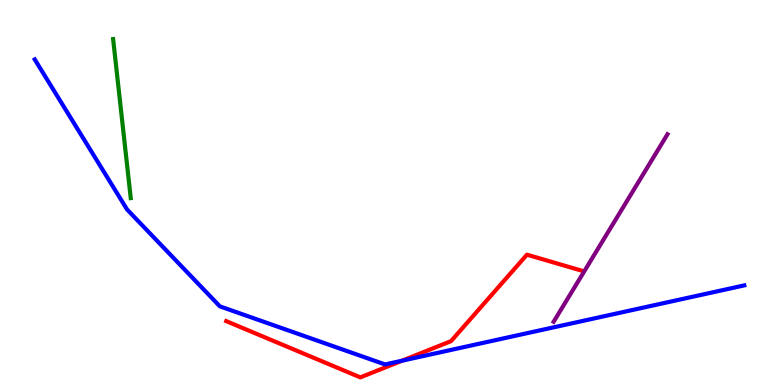[{'lines': ['blue', 'red'], 'intersections': [{'x': 5.19, 'y': 0.631}]}, {'lines': ['green', 'red'], 'intersections': []}, {'lines': ['purple', 'red'], 'intersections': []}, {'lines': ['blue', 'green'], 'intersections': []}, {'lines': ['blue', 'purple'], 'intersections': []}, {'lines': ['green', 'purple'], 'intersections': []}]